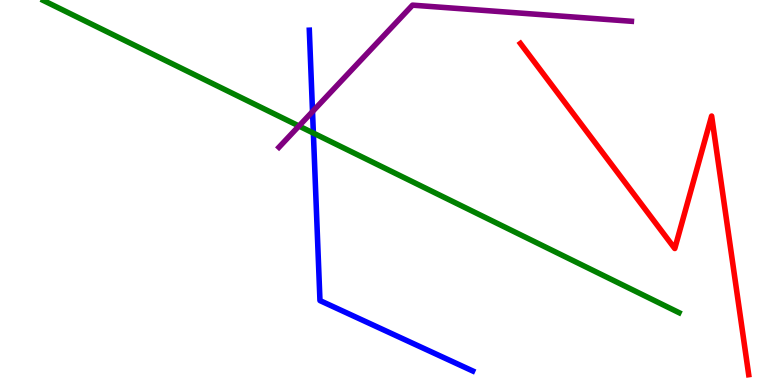[{'lines': ['blue', 'red'], 'intersections': []}, {'lines': ['green', 'red'], 'intersections': []}, {'lines': ['purple', 'red'], 'intersections': []}, {'lines': ['blue', 'green'], 'intersections': [{'x': 4.04, 'y': 6.54}]}, {'lines': ['blue', 'purple'], 'intersections': [{'x': 4.03, 'y': 7.1}]}, {'lines': ['green', 'purple'], 'intersections': [{'x': 3.86, 'y': 6.73}]}]